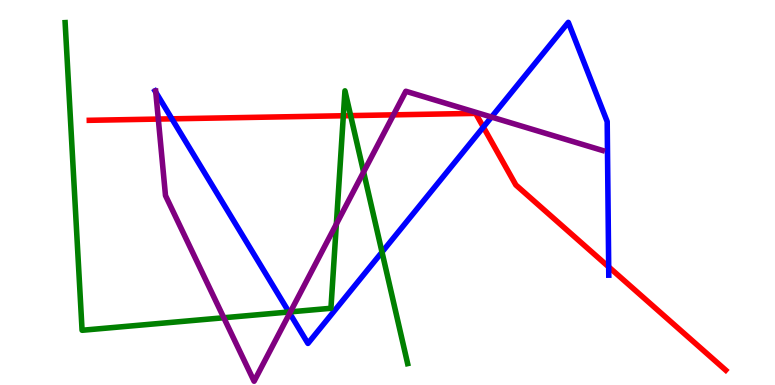[{'lines': ['blue', 'red'], 'intersections': [{'x': 2.22, 'y': 6.91}, {'x': 6.24, 'y': 6.7}, {'x': 7.85, 'y': 3.07}]}, {'lines': ['green', 'red'], 'intersections': [{'x': 4.43, 'y': 6.99}, {'x': 4.52, 'y': 7.0}]}, {'lines': ['purple', 'red'], 'intersections': [{'x': 2.04, 'y': 6.91}, {'x': 5.08, 'y': 7.02}]}, {'lines': ['blue', 'green'], 'intersections': [{'x': 3.73, 'y': 1.9}, {'x': 4.93, 'y': 3.45}]}, {'lines': ['blue', 'purple'], 'intersections': [{'x': 2.01, 'y': 7.6}, {'x': 3.74, 'y': 1.86}, {'x': 6.34, 'y': 6.96}]}, {'lines': ['green', 'purple'], 'intersections': [{'x': 2.89, 'y': 1.75}, {'x': 3.75, 'y': 1.9}, {'x': 4.34, 'y': 4.18}, {'x': 4.69, 'y': 5.53}]}]